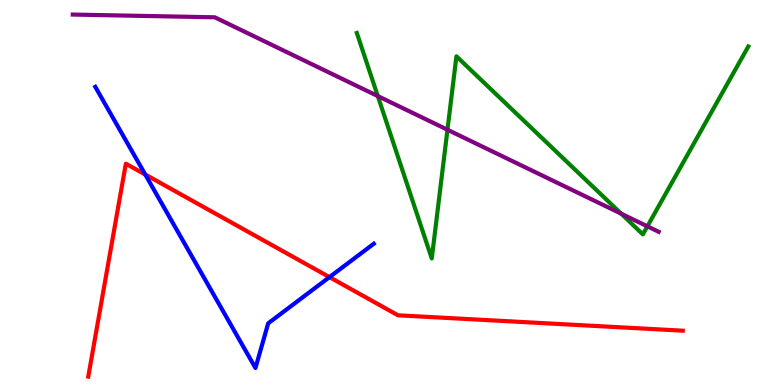[{'lines': ['blue', 'red'], 'intersections': [{'x': 1.87, 'y': 5.47}, {'x': 4.25, 'y': 2.8}]}, {'lines': ['green', 'red'], 'intersections': []}, {'lines': ['purple', 'red'], 'intersections': []}, {'lines': ['blue', 'green'], 'intersections': []}, {'lines': ['blue', 'purple'], 'intersections': []}, {'lines': ['green', 'purple'], 'intersections': [{'x': 4.87, 'y': 7.5}, {'x': 5.77, 'y': 6.63}, {'x': 8.02, 'y': 4.45}, {'x': 8.35, 'y': 4.12}]}]